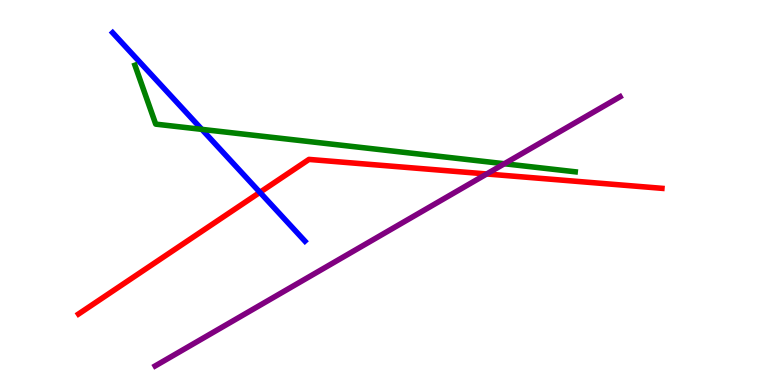[{'lines': ['blue', 'red'], 'intersections': [{'x': 3.35, 'y': 5.0}]}, {'lines': ['green', 'red'], 'intersections': []}, {'lines': ['purple', 'red'], 'intersections': [{'x': 6.28, 'y': 5.48}]}, {'lines': ['blue', 'green'], 'intersections': [{'x': 2.6, 'y': 6.64}]}, {'lines': ['blue', 'purple'], 'intersections': []}, {'lines': ['green', 'purple'], 'intersections': [{'x': 6.51, 'y': 5.75}]}]